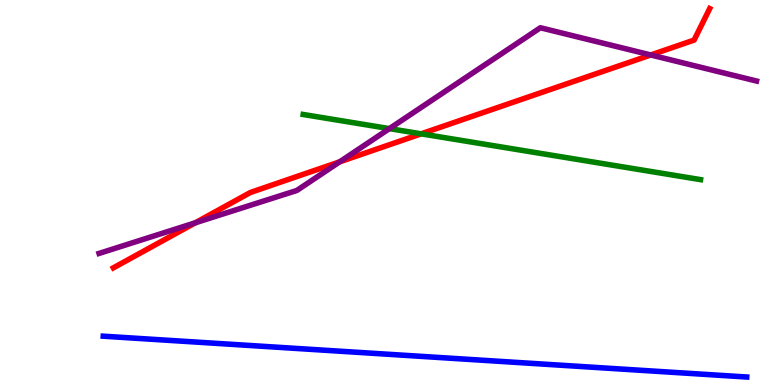[{'lines': ['blue', 'red'], 'intersections': []}, {'lines': ['green', 'red'], 'intersections': [{'x': 5.43, 'y': 6.52}]}, {'lines': ['purple', 'red'], 'intersections': [{'x': 2.52, 'y': 4.21}, {'x': 4.38, 'y': 5.8}, {'x': 8.4, 'y': 8.57}]}, {'lines': ['blue', 'green'], 'intersections': []}, {'lines': ['blue', 'purple'], 'intersections': []}, {'lines': ['green', 'purple'], 'intersections': [{'x': 5.02, 'y': 6.66}]}]